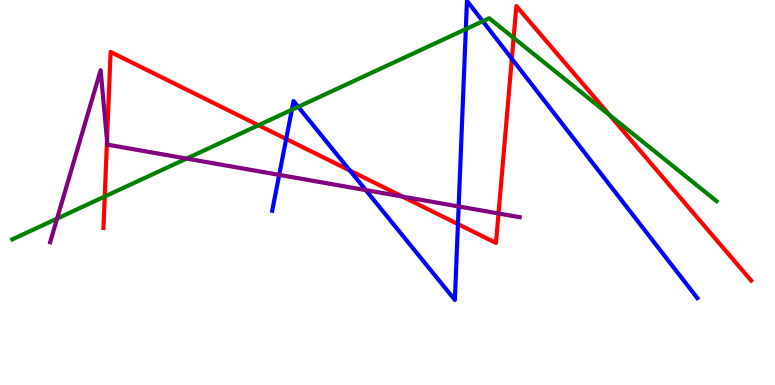[{'lines': ['blue', 'red'], 'intersections': [{'x': 3.69, 'y': 6.39}, {'x': 4.51, 'y': 5.57}, {'x': 5.91, 'y': 4.18}, {'x': 6.6, 'y': 8.47}]}, {'lines': ['green', 'red'], 'intersections': [{'x': 1.35, 'y': 4.9}, {'x': 3.34, 'y': 6.75}, {'x': 6.63, 'y': 9.02}, {'x': 7.87, 'y': 7.01}]}, {'lines': ['purple', 'red'], 'intersections': [{'x': 1.38, 'y': 6.36}, {'x': 5.19, 'y': 4.89}, {'x': 6.43, 'y': 4.46}]}, {'lines': ['blue', 'green'], 'intersections': [{'x': 3.77, 'y': 7.15}, {'x': 3.85, 'y': 7.23}, {'x': 6.01, 'y': 9.24}, {'x': 6.23, 'y': 9.45}]}, {'lines': ['blue', 'purple'], 'intersections': [{'x': 3.6, 'y': 5.46}, {'x': 4.72, 'y': 5.06}, {'x': 5.92, 'y': 4.64}]}, {'lines': ['green', 'purple'], 'intersections': [{'x': 0.737, 'y': 4.32}, {'x': 2.41, 'y': 5.88}]}]